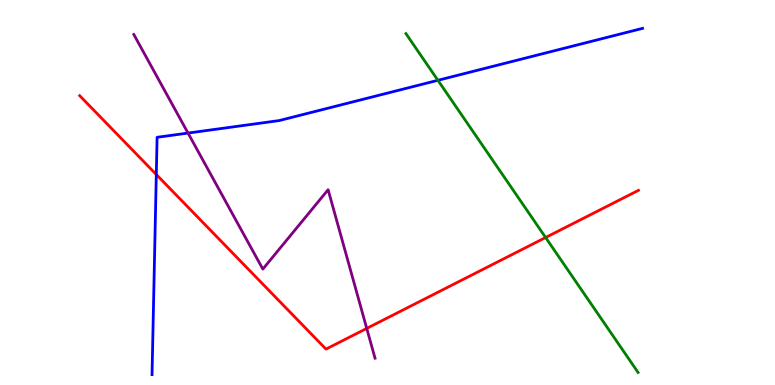[{'lines': ['blue', 'red'], 'intersections': [{'x': 2.02, 'y': 5.47}]}, {'lines': ['green', 'red'], 'intersections': [{'x': 7.04, 'y': 3.83}]}, {'lines': ['purple', 'red'], 'intersections': [{'x': 4.73, 'y': 1.47}]}, {'lines': ['blue', 'green'], 'intersections': [{'x': 5.65, 'y': 7.91}]}, {'lines': ['blue', 'purple'], 'intersections': [{'x': 2.43, 'y': 6.54}]}, {'lines': ['green', 'purple'], 'intersections': []}]